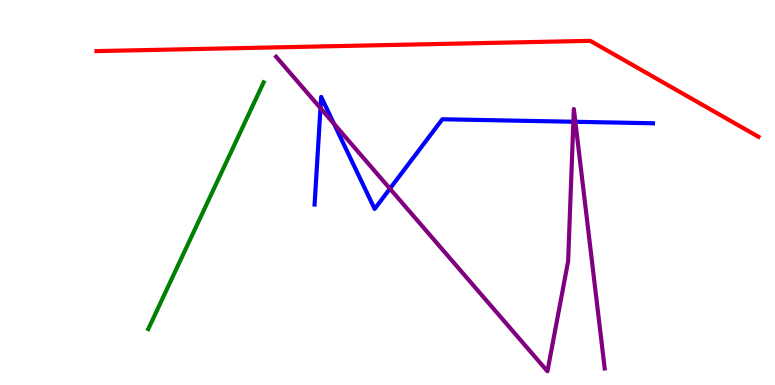[{'lines': ['blue', 'red'], 'intersections': []}, {'lines': ['green', 'red'], 'intersections': []}, {'lines': ['purple', 'red'], 'intersections': []}, {'lines': ['blue', 'green'], 'intersections': []}, {'lines': ['blue', 'purple'], 'intersections': [{'x': 4.14, 'y': 7.19}, {'x': 4.31, 'y': 6.78}, {'x': 5.03, 'y': 5.1}, {'x': 7.4, 'y': 6.84}, {'x': 7.42, 'y': 6.84}]}, {'lines': ['green', 'purple'], 'intersections': []}]